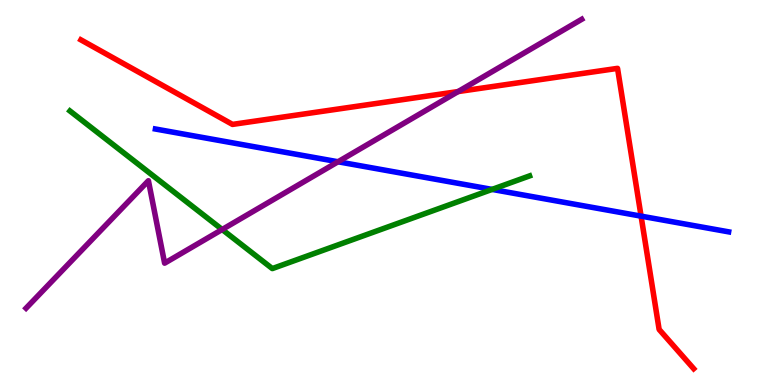[{'lines': ['blue', 'red'], 'intersections': [{'x': 8.27, 'y': 4.39}]}, {'lines': ['green', 'red'], 'intersections': []}, {'lines': ['purple', 'red'], 'intersections': [{'x': 5.91, 'y': 7.62}]}, {'lines': ['blue', 'green'], 'intersections': [{'x': 6.35, 'y': 5.08}]}, {'lines': ['blue', 'purple'], 'intersections': [{'x': 4.36, 'y': 5.8}]}, {'lines': ['green', 'purple'], 'intersections': [{'x': 2.87, 'y': 4.04}]}]